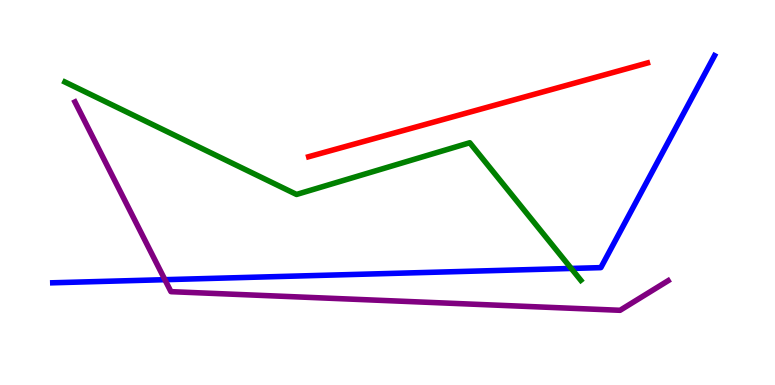[{'lines': ['blue', 'red'], 'intersections': []}, {'lines': ['green', 'red'], 'intersections': []}, {'lines': ['purple', 'red'], 'intersections': []}, {'lines': ['blue', 'green'], 'intersections': [{'x': 7.37, 'y': 3.03}]}, {'lines': ['blue', 'purple'], 'intersections': [{'x': 2.13, 'y': 2.74}]}, {'lines': ['green', 'purple'], 'intersections': []}]